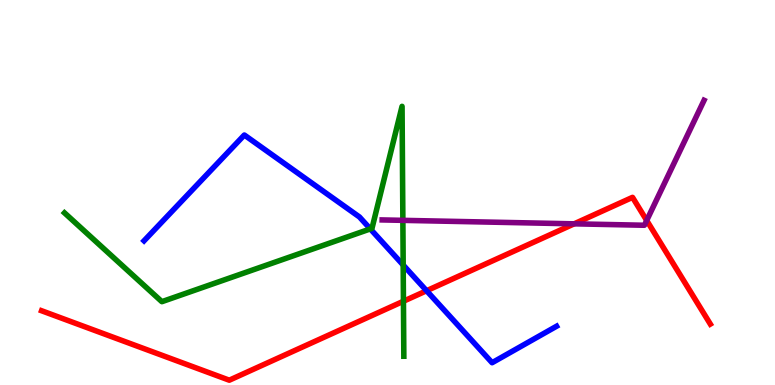[{'lines': ['blue', 'red'], 'intersections': [{'x': 5.5, 'y': 2.45}]}, {'lines': ['green', 'red'], 'intersections': [{'x': 5.21, 'y': 2.18}]}, {'lines': ['purple', 'red'], 'intersections': [{'x': 7.41, 'y': 4.19}, {'x': 8.34, 'y': 4.27}]}, {'lines': ['blue', 'green'], 'intersections': [{'x': 4.78, 'y': 4.05}, {'x': 5.2, 'y': 3.12}]}, {'lines': ['blue', 'purple'], 'intersections': []}, {'lines': ['green', 'purple'], 'intersections': [{'x': 5.2, 'y': 4.28}]}]